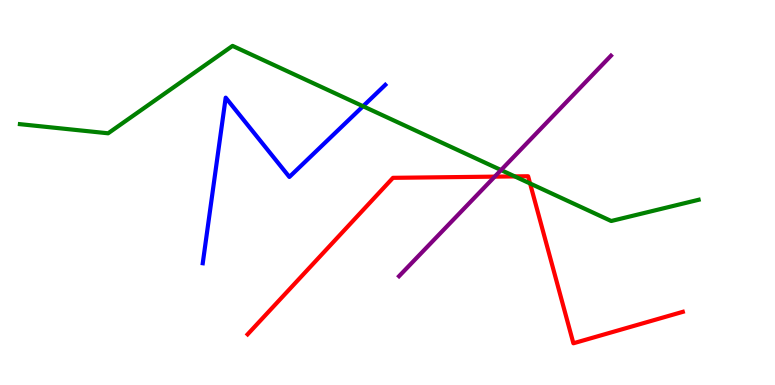[{'lines': ['blue', 'red'], 'intersections': []}, {'lines': ['green', 'red'], 'intersections': [{'x': 6.64, 'y': 5.42}, {'x': 6.84, 'y': 5.23}]}, {'lines': ['purple', 'red'], 'intersections': [{'x': 6.38, 'y': 5.41}]}, {'lines': ['blue', 'green'], 'intersections': [{'x': 4.68, 'y': 7.24}]}, {'lines': ['blue', 'purple'], 'intersections': []}, {'lines': ['green', 'purple'], 'intersections': [{'x': 6.47, 'y': 5.58}]}]